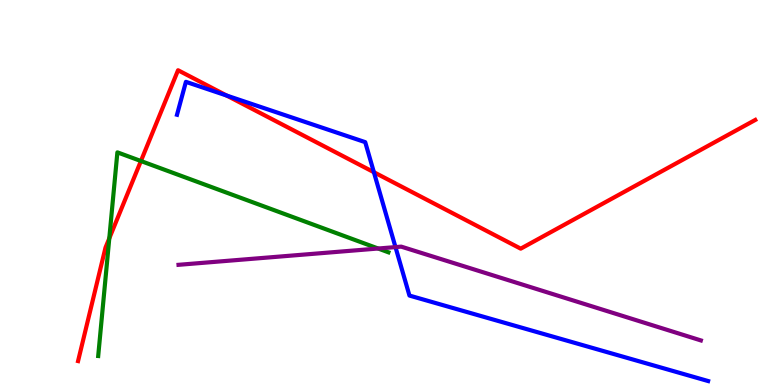[{'lines': ['blue', 'red'], 'intersections': [{'x': 2.92, 'y': 7.52}, {'x': 4.82, 'y': 5.53}]}, {'lines': ['green', 'red'], 'intersections': [{'x': 1.41, 'y': 3.81}, {'x': 1.82, 'y': 5.82}]}, {'lines': ['purple', 'red'], 'intersections': []}, {'lines': ['blue', 'green'], 'intersections': []}, {'lines': ['blue', 'purple'], 'intersections': [{'x': 5.1, 'y': 3.58}]}, {'lines': ['green', 'purple'], 'intersections': [{'x': 4.88, 'y': 3.54}]}]